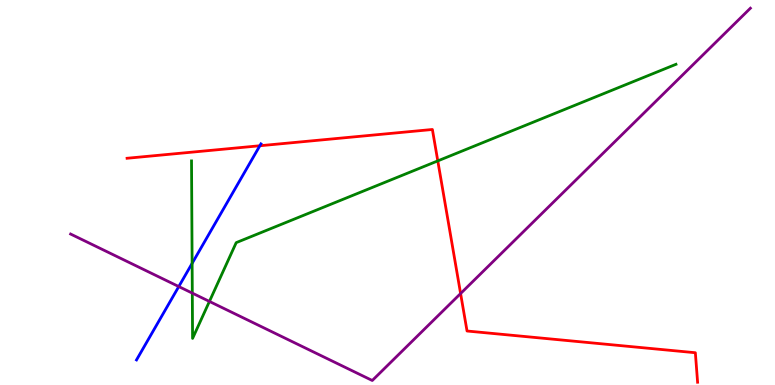[{'lines': ['blue', 'red'], 'intersections': [{'x': 3.35, 'y': 6.21}]}, {'lines': ['green', 'red'], 'intersections': [{'x': 5.65, 'y': 5.82}]}, {'lines': ['purple', 'red'], 'intersections': [{'x': 5.94, 'y': 2.38}]}, {'lines': ['blue', 'green'], 'intersections': [{'x': 2.48, 'y': 3.16}]}, {'lines': ['blue', 'purple'], 'intersections': [{'x': 2.31, 'y': 2.56}]}, {'lines': ['green', 'purple'], 'intersections': [{'x': 2.48, 'y': 2.39}, {'x': 2.7, 'y': 2.17}]}]